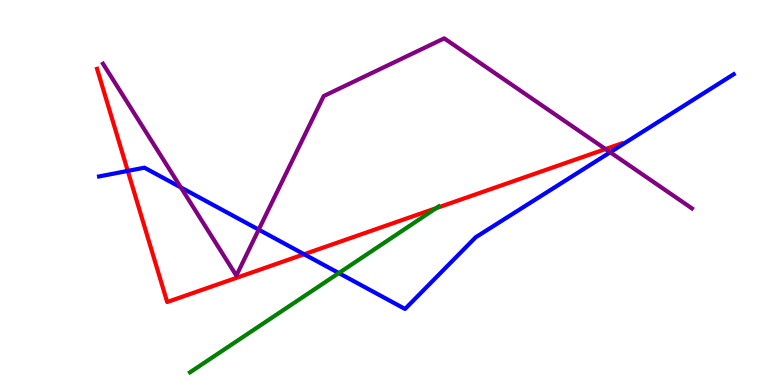[{'lines': ['blue', 'red'], 'intersections': [{'x': 1.65, 'y': 5.56}, {'x': 3.92, 'y': 3.4}]}, {'lines': ['green', 'red'], 'intersections': [{'x': 5.63, 'y': 4.59}]}, {'lines': ['purple', 'red'], 'intersections': [{'x': 7.81, 'y': 6.13}]}, {'lines': ['blue', 'green'], 'intersections': [{'x': 4.37, 'y': 2.91}]}, {'lines': ['blue', 'purple'], 'intersections': [{'x': 2.33, 'y': 5.13}, {'x': 3.34, 'y': 4.04}, {'x': 7.87, 'y': 6.04}]}, {'lines': ['green', 'purple'], 'intersections': []}]